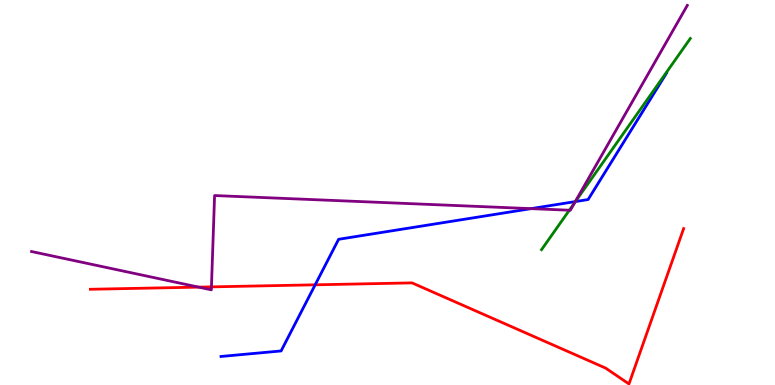[{'lines': ['blue', 'red'], 'intersections': [{'x': 4.07, 'y': 2.6}]}, {'lines': ['green', 'red'], 'intersections': []}, {'lines': ['purple', 'red'], 'intersections': [{'x': 2.56, 'y': 2.54}, {'x': 2.73, 'y': 2.55}]}, {'lines': ['blue', 'green'], 'intersections': [{'x': 7.42, 'y': 4.76}]}, {'lines': ['blue', 'purple'], 'intersections': [{'x': 6.85, 'y': 4.58}, {'x': 7.42, 'y': 4.76}]}, {'lines': ['green', 'purple'], 'intersections': [{'x': 7.35, 'y': 4.54}, {'x': 7.42, 'y': 4.74}]}]